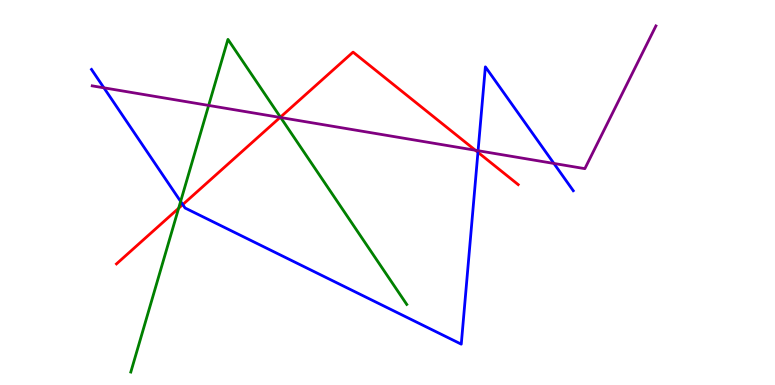[{'lines': ['blue', 'red'], 'intersections': [{'x': 2.36, 'y': 4.69}, {'x': 6.17, 'y': 6.04}]}, {'lines': ['green', 'red'], 'intersections': [{'x': 2.3, 'y': 4.59}, {'x': 3.62, 'y': 6.96}]}, {'lines': ['purple', 'red'], 'intersections': [{'x': 3.61, 'y': 6.95}, {'x': 6.13, 'y': 6.1}]}, {'lines': ['blue', 'green'], 'intersections': [{'x': 2.33, 'y': 4.77}]}, {'lines': ['blue', 'purple'], 'intersections': [{'x': 1.34, 'y': 7.72}, {'x': 6.17, 'y': 6.09}, {'x': 7.15, 'y': 5.75}]}, {'lines': ['green', 'purple'], 'intersections': [{'x': 2.69, 'y': 7.26}, {'x': 3.62, 'y': 6.95}]}]